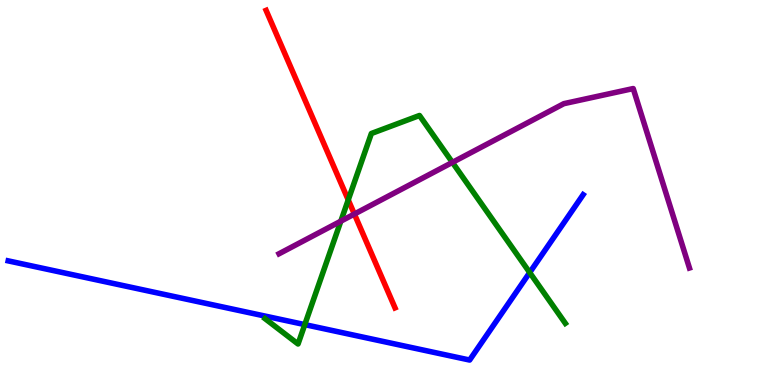[{'lines': ['blue', 'red'], 'intersections': []}, {'lines': ['green', 'red'], 'intersections': [{'x': 4.49, 'y': 4.81}]}, {'lines': ['purple', 'red'], 'intersections': [{'x': 4.57, 'y': 4.44}]}, {'lines': ['blue', 'green'], 'intersections': [{'x': 3.93, 'y': 1.57}, {'x': 6.83, 'y': 2.92}]}, {'lines': ['blue', 'purple'], 'intersections': []}, {'lines': ['green', 'purple'], 'intersections': [{'x': 4.4, 'y': 4.25}, {'x': 5.84, 'y': 5.78}]}]